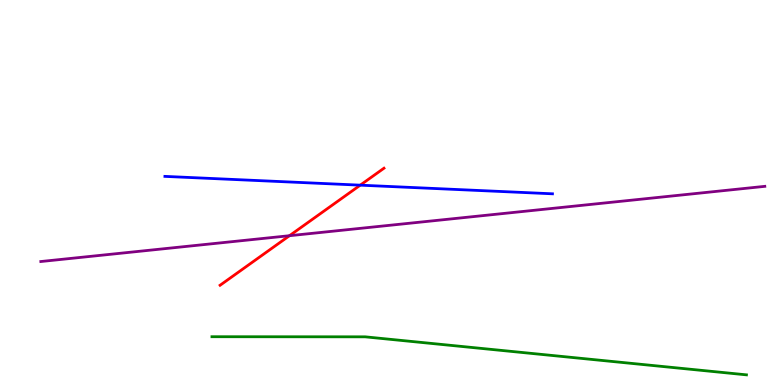[{'lines': ['blue', 'red'], 'intersections': [{'x': 4.65, 'y': 5.19}]}, {'lines': ['green', 'red'], 'intersections': []}, {'lines': ['purple', 'red'], 'intersections': [{'x': 3.74, 'y': 3.88}]}, {'lines': ['blue', 'green'], 'intersections': []}, {'lines': ['blue', 'purple'], 'intersections': []}, {'lines': ['green', 'purple'], 'intersections': []}]